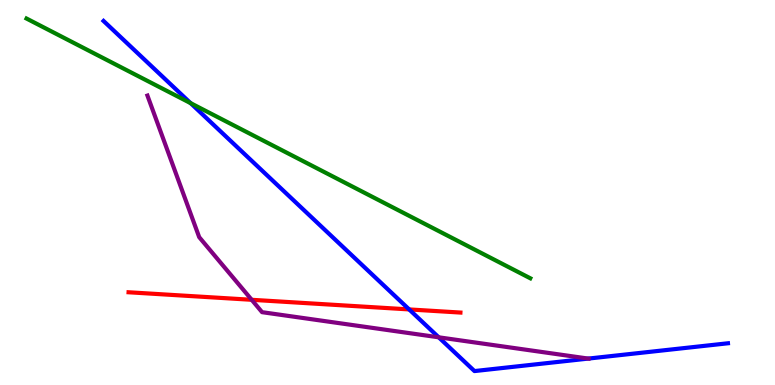[{'lines': ['blue', 'red'], 'intersections': [{'x': 5.28, 'y': 1.96}]}, {'lines': ['green', 'red'], 'intersections': []}, {'lines': ['purple', 'red'], 'intersections': [{'x': 3.25, 'y': 2.21}]}, {'lines': ['blue', 'green'], 'intersections': [{'x': 2.46, 'y': 7.32}]}, {'lines': ['blue', 'purple'], 'intersections': [{'x': 5.66, 'y': 1.24}, {'x': 7.59, 'y': 0.686}]}, {'lines': ['green', 'purple'], 'intersections': []}]